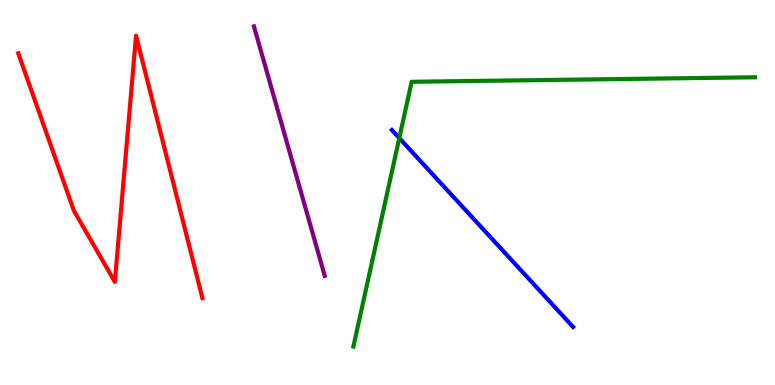[{'lines': ['blue', 'red'], 'intersections': []}, {'lines': ['green', 'red'], 'intersections': []}, {'lines': ['purple', 'red'], 'intersections': []}, {'lines': ['blue', 'green'], 'intersections': [{'x': 5.15, 'y': 6.41}]}, {'lines': ['blue', 'purple'], 'intersections': []}, {'lines': ['green', 'purple'], 'intersections': []}]